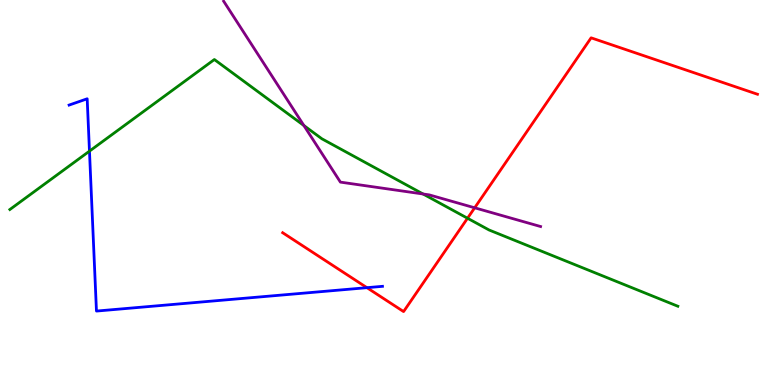[{'lines': ['blue', 'red'], 'intersections': [{'x': 4.73, 'y': 2.53}]}, {'lines': ['green', 'red'], 'intersections': [{'x': 6.03, 'y': 4.33}]}, {'lines': ['purple', 'red'], 'intersections': [{'x': 6.12, 'y': 4.6}]}, {'lines': ['blue', 'green'], 'intersections': [{'x': 1.15, 'y': 6.07}]}, {'lines': ['blue', 'purple'], 'intersections': []}, {'lines': ['green', 'purple'], 'intersections': [{'x': 3.92, 'y': 6.74}, {'x': 5.46, 'y': 4.96}]}]